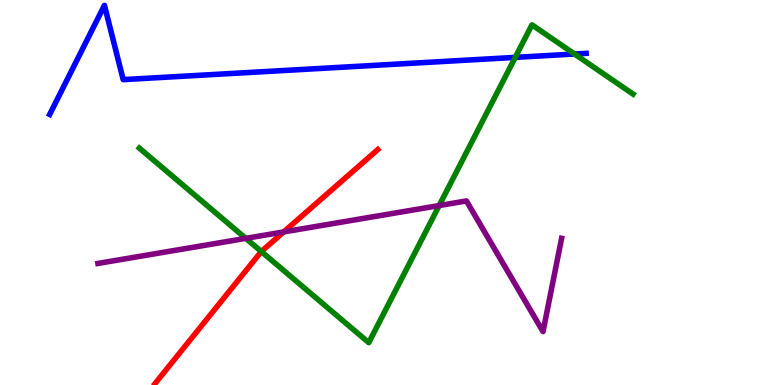[{'lines': ['blue', 'red'], 'intersections': []}, {'lines': ['green', 'red'], 'intersections': [{'x': 3.37, 'y': 3.47}]}, {'lines': ['purple', 'red'], 'intersections': [{'x': 3.66, 'y': 3.98}]}, {'lines': ['blue', 'green'], 'intersections': [{'x': 6.65, 'y': 8.51}, {'x': 7.41, 'y': 8.6}]}, {'lines': ['blue', 'purple'], 'intersections': []}, {'lines': ['green', 'purple'], 'intersections': [{'x': 3.17, 'y': 3.81}, {'x': 5.67, 'y': 4.66}]}]